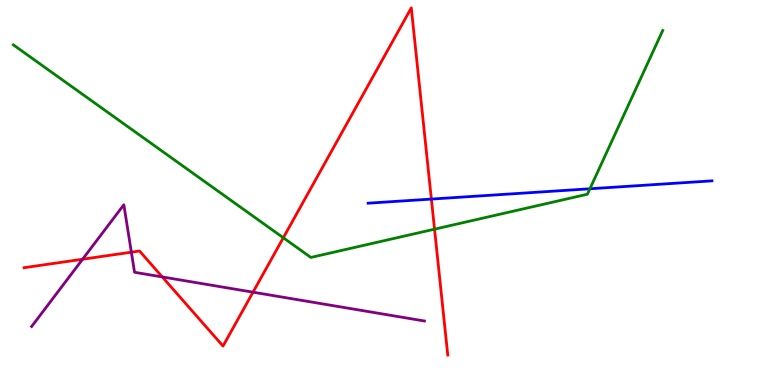[{'lines': ['blue', 'red'], 'intersections': [{'x': 5.57, 'y': 4.83}]}, {'lines': ['green', 'red'], 'intersections': [{'x': 3.66, 'y': 3.82}, {'x': 5.61, 'y': 4.05}]}, {'lines': ['purple', 'red'], 'intersections': [{'x': 1.07, 'y': 3.27}, {'x': 1.69, 'y': 3.45}, {'x': 2.09, 'y': 2.81}, {'x': 3.26, 'y': 2.41}]}, {'lines': ['blue', 'green'], 'intersections': [{'x': 7.61, 'y': 5.1}]}, {'lines': ['blue', 'purple'], 'intersections': []}, {'lines': ['green', 'purple'], 'intersections': []}]